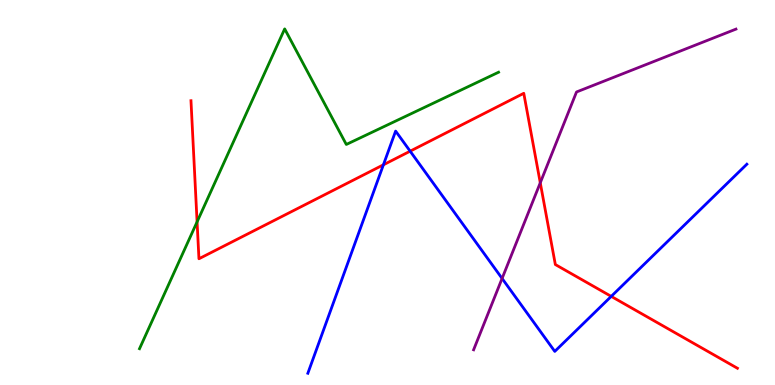[{'lines': ['blue', 'red'], 'intersections': [{'x': 4.95, 'y': 5.72}, {'x': 5.29, 'y': 6.07}, {'x': 7.89, 'y': 2.3}]}, {'lines': ['green', 'red'], 'intersections': [{'x': 2.54, 'y': 4.24}]}, {'lines': ['purple', 'red'], 'intersections': [{'x': 6.97, 'y': 5.25}]}, {'lines': ['blue', 'green'], 'intersections': []}, {'lines': ['blue', 'purple'], 'intersections': [{'x': 6.48, 'y': 2.77}]}, {'lines': ['green', 'purple'], 'intersections': []}]